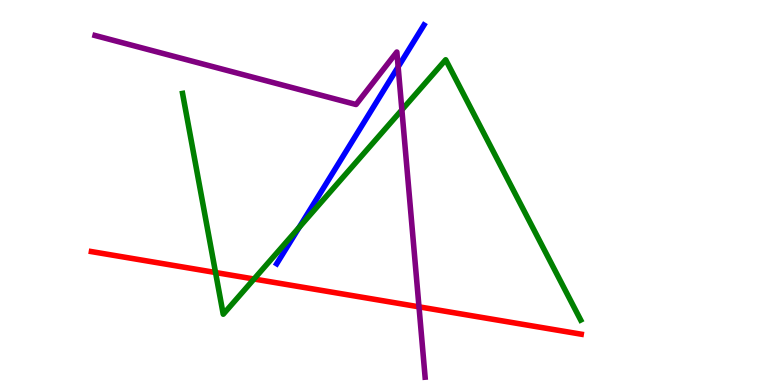[{'lines': ['blue', 'red'], 'intersections': []}, {'lines': ['green', 'red'], 'intersections': [{'x': 2.78, 'y': 2.92}, {'x': 3.28, 'y': 2.75}]}, {'lines': ['purple', 'red'], 'intersections': [{'x': 5.41, 'y': 2.03}]}, {'lines': ['blue', 'green'], 'intersections': [{'x': 3.86, 'y': 4.09}]}, {'lines': ['blue', 'purple'], 'intersections': [{'x': 5.14, 'y': 8.26}]}, {'lines': ['green', 'purple'], 'intersections': [{'x': 5.19, 'y': 7.15}]}]